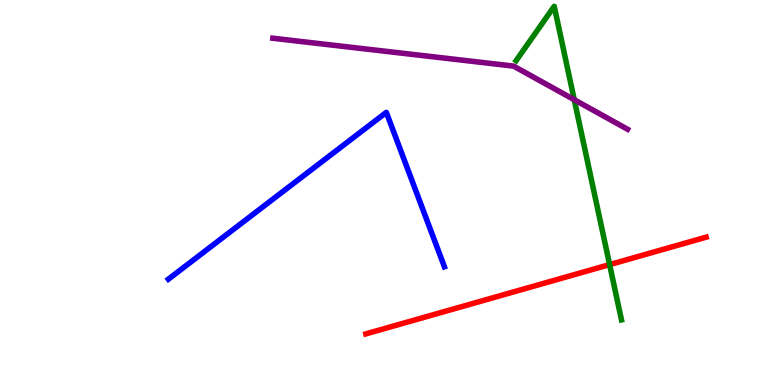[{'lines': ['blue', 'red'], 'intersections': []}, {'lines': ['green', 'red'], 'intersections': [{'x': 7.87, 'y': 3.13}]}, {'lines': ['purple', 'red'], 'intersections': []}, {'lines': ['blue', 'green'], 'intersections': []}, {'lines': ['blue', 'purple'], 'intersections': []}, {'lines': ['green', 'purple'], 'intersections': [{'x': 7.41, 'y': 7.41}]}]